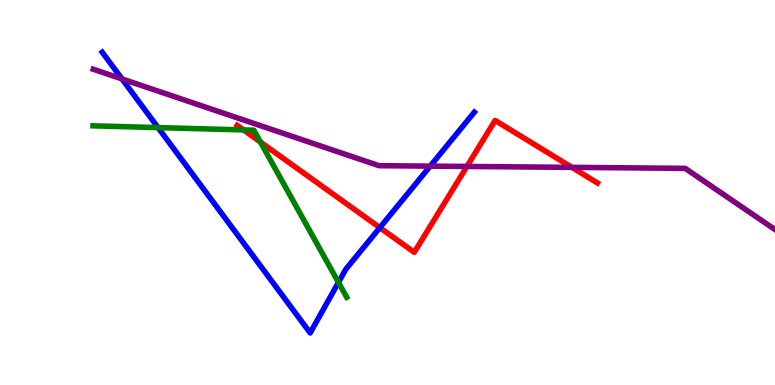[{'lines': ['blue', 'red'], 'intersections': [{'x': 4.9, 'y': 4.09}]}, {'lines': ['green', 'red'], 'intersections': [{'x': 3.14, 'y': 6.63}, {'x': 3.36, 'y': 6.31}]}, {'lines': ['purple', 'red'], 'intersections': [{'x': 6.02, 'y': 5.68}, {'x': 7.38, 'y': 5.65}]}, {'lines': ['blue', 'green'], 'intersections': [{'x': 2.04, 'y': 6.69}, {'x': 4.37, 'y': 2.67}]}, {'lines': ['blue', 'purple'], 'intersections': [{'x': 1.57, 'y': 7.95}, {'x': 5.55, 'y': 5.68}]}, {'lines': ['green', 'purple'], 'intersections': []}]